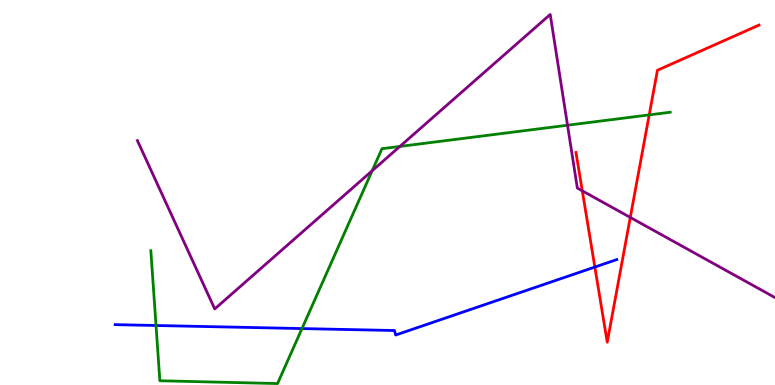[{'lines': ['blue', 'red'], 'intersections': [{'x': 7.68, 'y': 3.06}]}, {'lines': ['green', 'red'], 'intersections': [{'x': 8.38, 'y': 7.02}]}, {'lines': ['purple', 'red'], 'intersections': [{'x': 7.51, 'y': 5.04}, {'x': 8.13, 'y': 4.35}]}, {'lines': ['blue', 'green'], 'intersections': [{'x': 2.01, 'y': 1.55}, {'x': 3.9, 'y': 1.47}]}, {'lines': ['blue', 'purple'], 'intersections': []}, {'lines': ['green', 'purple'], 'intersections': [{'x': 4.8, 'y': 5.56}, {'x': 5.16, 'y': 6.2}, {'x': 7.32, 'y': 6.75}]}]